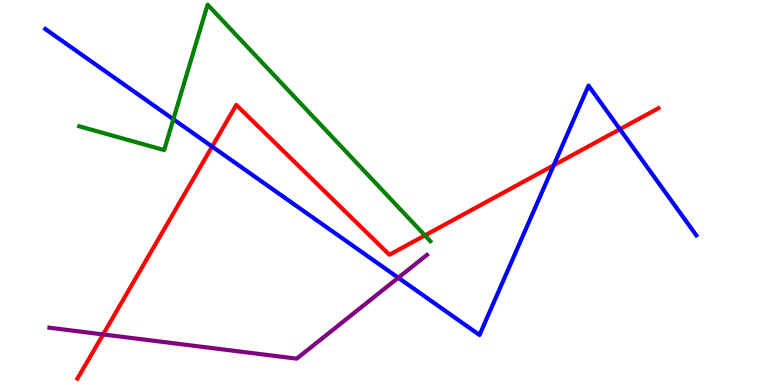[{'lines': ['blue', 'red'], 'intersections': [{'x': 2.74, 'y': 6.19}, {'x': 7.14, 'y': 5.71}, {'x': 8.0, 'y': 6.64}]}, {'lines': ['green', 'red'], 'intersections': [{'x': 5.48, 'y': 3.89}]}, {'lines': ['purple', 'red'], 'intersections': [{'x': 1.33, 'y': 1.31}]}, {'lines': ['blue', 'green'], 'intersections': [{'x': 2.24, 'y': 6.9}]}, {'lines': ['blue', 'purple'], 'intersections': [{'x': 5.14, 'y': 2.79}]}, {'lines': ['green', 'purple'], 'intersections': []}]